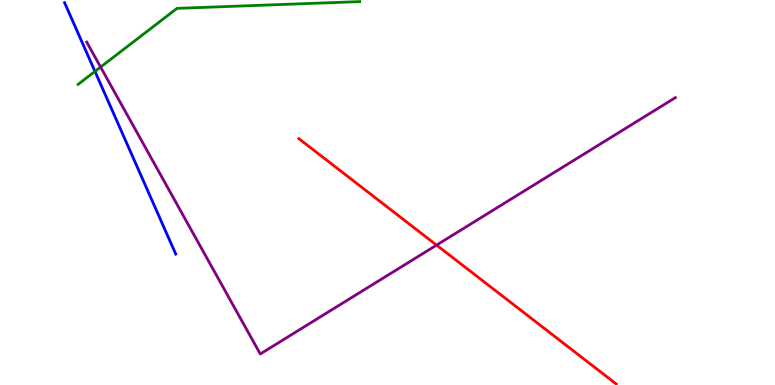[{'lines': ['blue', 'red'], 'intersections': []}, {'lines': ['green', 'red'], 'intersections': []}, {'lines': ['purple', 'red'], 'intersections': [{'x': 5.63, 'y': 3.63}]}, {'lines': ['blue', 'green'], 'intersections': [{'x': 1.23, 'y': 8.15}]}, {'lines': ['blue', 'purple'], 'intersections': []}, {'lines': ['green', 'purple'], 'intersections': [{'x': 1.3, 'y': 8.26}]}]